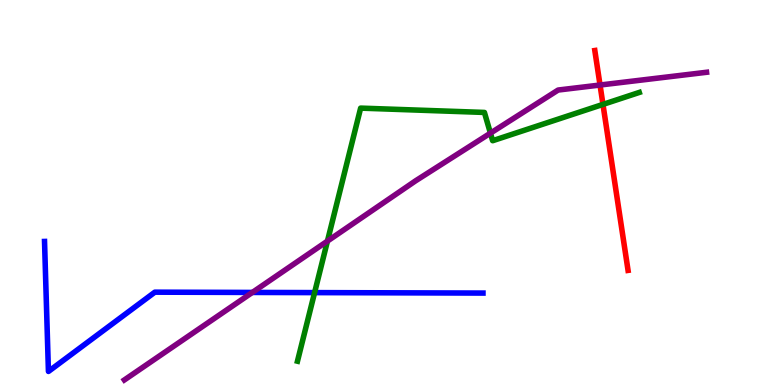[{'lines': ['blue', 'red'], 'intersections': []}, {'lines': ['green', 'red'], 'intersections': [{'x': 7.78, 'y': 7.29}]}, {'lines': ['purple', 'red'], 'intersections': [{'x': 7.74, 'y': 7.79}]}, {'lines': ['blue', 'green'], 'intersections': [{'x': 4.06, 'y': 2.4}]}, {'lines': ['blue', 'purple'], 'intersections': [{'x': 3.26, 'y': 2.4}]}, {'lines': ['green', 'purple'], 'intersections': [{'x': 4.23, 'y': 3.74}, {'x': 6.33, 'y': 6.54}]}]